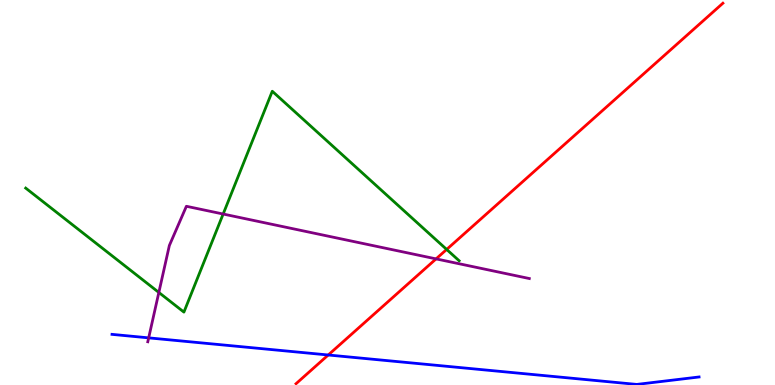[{'lines': ['blue', 'red'], 'intersections': [{'x': 4.24, 'y': 0.779}]}, {'lines': ['green', 'red'], 'intersections': [{'x': 5.76, 'y': 3.52}]}, {'lines': ['purple', 'red'], 'intersections': [{'x': 5.63, 'y': 3.28}]}, {'lines': ['blue', 'green'], 'intersections': []}, {'lines': ['blue', 'purple'], 'intersections': [{'x': 1.92, 'y': 1.22}]}, {'lines': ['green', 'purple'], 'intersections': [{'x': 2.05, 'y': 2.4}, {'x': 2.88, 'y': 4.44}]}]